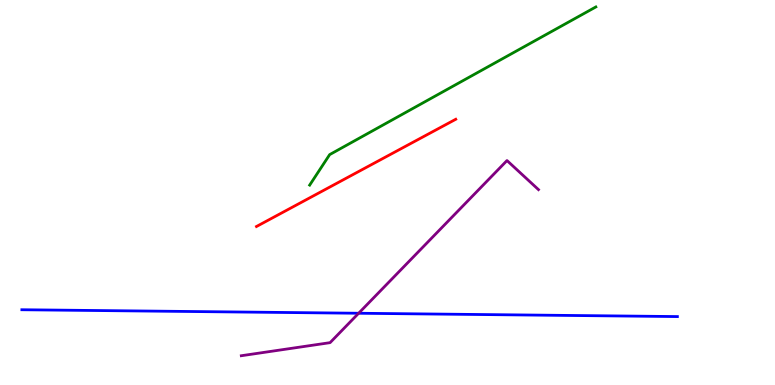[{'lines': ['blue', 'red'], 'intersections': []}, {'lines': ['green', 'red'], 'intersections': []}, {'lines': ['purple', 'red'], 'intersections': []}, {'lines': ['blue', 'green'], 'intersections': []}, {'lines': ['blue', 'purple'], 'intersections': [{'x': 4.63, 'y': 1.86}]}, {'lines': ['green', 'purple'], 'intersections': []}]